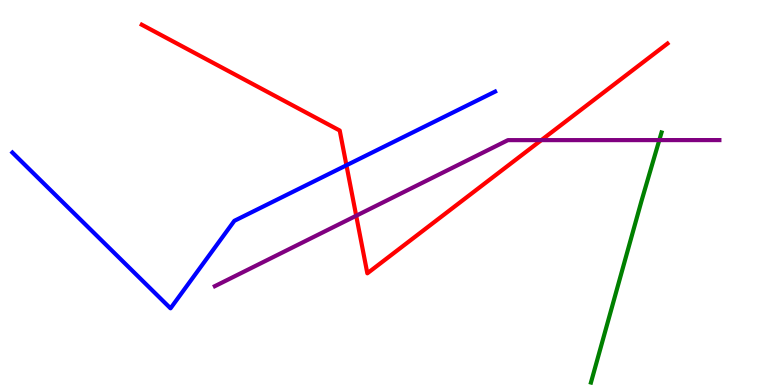[{'lines': ['blue', 'red'], 'intersections': [{'x': 4.47, 'y': 5.71}]}, {'lines': ['green', 'red'], 'intersections': []}, {'lines': ['purple', 'red'], 'intersections': [{'x': 4.6, 'y': 4.4}, {'x': 6.99, 'y': 6.36}]}, {'lines': ['blue', 'green'], 'intersections': []}, {'lines': ['blue', 'purple'], 'intersections': []}, {'lines': ['green', 'purple'], 'intersections': [{'x': 8.51, 'y': 6.36}]}]